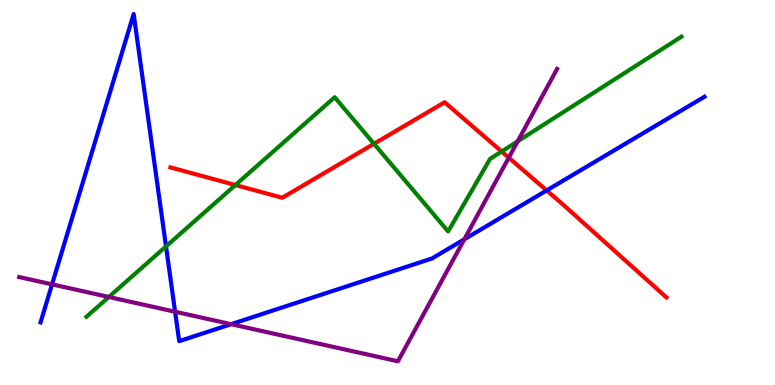[{'lines': ['blue', 'red'], 'intersections': [{'x': 7.05, 'y': 5.05}]}, {'lines': ['green', 'red'], 'intersections': [{'x': 3.04, 'y': 5.19}, {'x': 4.83, 'y': 6.27}, {'x': 6.47, 'y': 6.06}]}, {'lines': ['purple', 'red'], 'intersections': [{'x': 6.56, 'y': 5.9}]}, {'lines': ['blue', 'green'], 'intersections': [{'x': 2.14, 'y': 3.6}]}, {'lines': ['blue', 'purple'], 'intersections': [{'x': 0.671, 'y': 2.61}, {'x': 2.26, 'y': 1.9}, {'x': 2.98, 'y': 1.58}, {'x': 5.99, 'y': 3.78}]}, {'lines': ['green', 'purple'], 'intersections': [{'x': 1.4, 'y': 2.29}, {'x': 6.68, 'y': 6.33}]}]